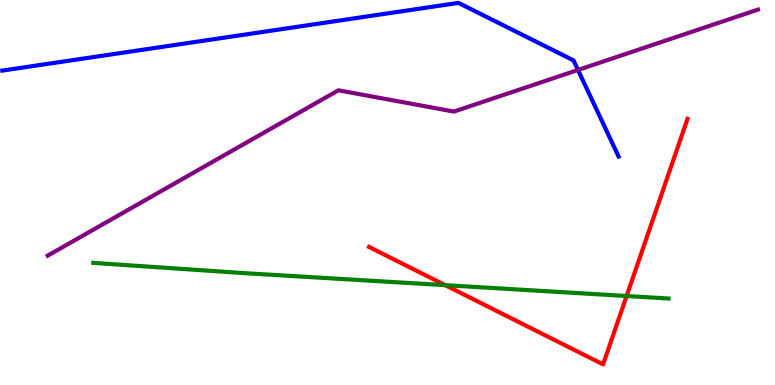[{'lines': ['blue', 'red'], 'intersections': []}, {'lines': ['green', 'red'], 'intersections': [{'x': 5.75, 'y': 2.59}, {'x': 8.09, 'y': 2.31}]}, {'lines': ['purple', 'red'], 'intersections': []}, {'lines': ['blue', 'green'], 'intersections': []}, {'lines': ['blue', 'purple'], 'intersections': [{'x': 7.46, 'y': 8.18}]}, {'lines': ['green', 'purple'], 'intersections': []}]